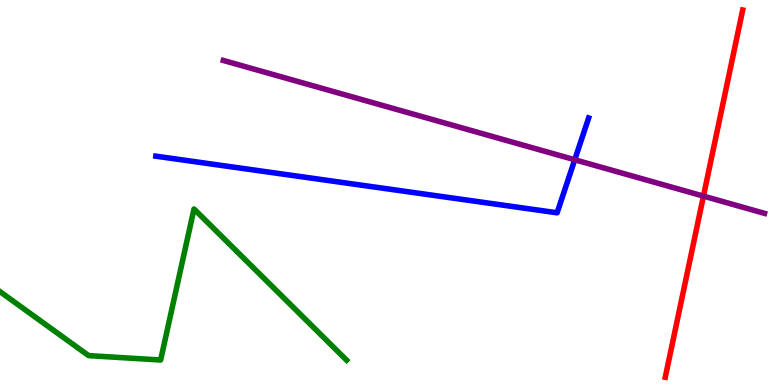[{'lines': ['blue', 'red'], 'intersections': []}, {'lines': ['green', 'red'], 'intersections': []}, {'lines': ['purple', 'red'], 'intersections': [{'x': 9.08, 'y': 4.91}]}, {'lines': ['blue', 'green'], 'intersections': []}, {'lines': ['blue', 'purple'], 'intersections': [{'x': 7.42, 'y': 5.85}]}, {'lines': ['green', 'purple'], 'intersections': []}]